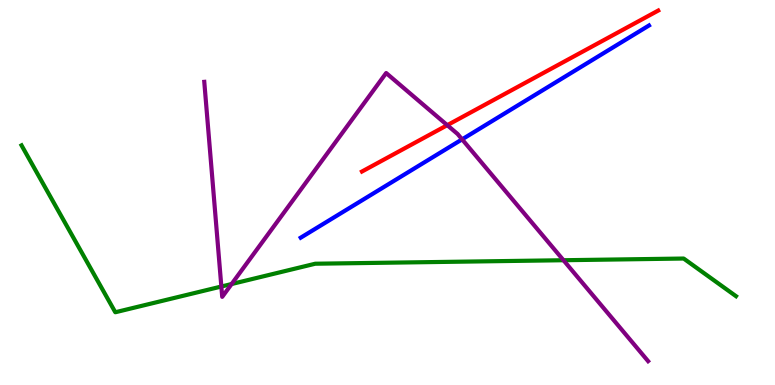[{'lines': ['blue', 'red'], 'intersections': []}, {'lines': ['green', 'red'], 'intersections': []}, {'lines': ['purple', 'red'], 'intersections': [{'x': 5.77, 'y': 6.75}]}, {'lines': ['blue', 'green'], 'intersections': []}, {'lines': ['blue', 'purple'], 'intersections': [{'x': 5.96, 'y': 6.38}]}, {'lines': ['green', 'purple'], 'intersections': [{'x': 2.86, 'y': 2.56}, {'x': 2.99, 'y': 2.62}, {'x': 7.27, 'y': 3.24}]}]